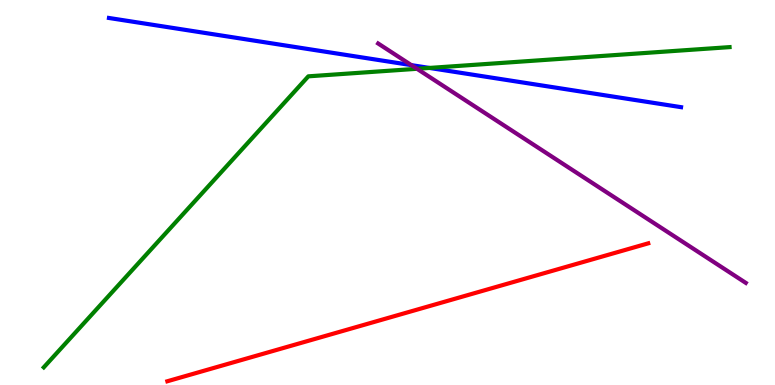[{'lines': ['blue', 'red'], 'intersections': []}, {'lines': ['green', 'red'], 'intersections': []}, {'lines': ['purple', 'red'], 'intersections': []}, {'lines': ['blue', 'green'], 'intersections': [{'x': 5.54, 'y': 8.24}]}, {'lines': ['blue', 'purple'], 'intersections': [{'x': 5.31, 'y': 8.31}]}, {'lines': ['green', 'purple'], 'intersections': [{'x': 5.38, 'y': 8.21}]}]